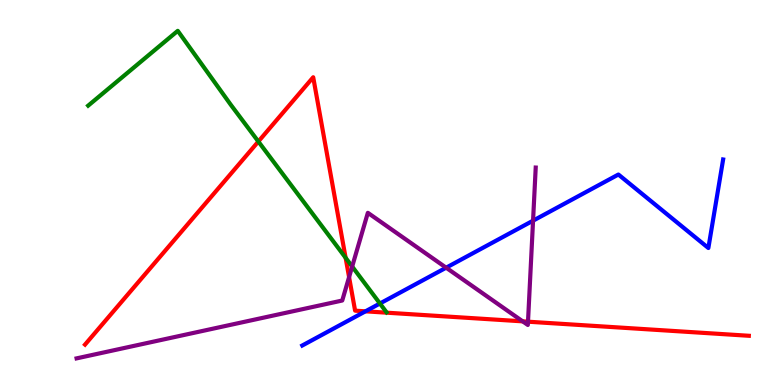[{'lines': ['blue', 'red'], 'intersections': [{'x': 4.72, 'y': 1.91}]}, {'lines': ['green', 'red'], 'intersections': [{'x': 3.33, 'y': 6.32}, {'x': 4.46, 'y': 3.3}]}, {'lines': ['purple', 'red'], 'intersections': [{'x': 4.5, 'y': 2.8}, {'x': 6.74, 'y': 1.65}, {'x': 6.81, 'y': 1.64}]}, {'lines': ['blue', 'green'], 'intersections': [{'x': 4.9, 'y': 2.12}]}, {'lines': ['blue', 'purple'], 'intersections': [{'x': 5.76, 'y': 3.05}, {'x': 6.88, 'y': 4.27}]}, {'lines': ['green', 'purple'], 'intersections': [{'x': 4.54, 'y': 3.08}]}]